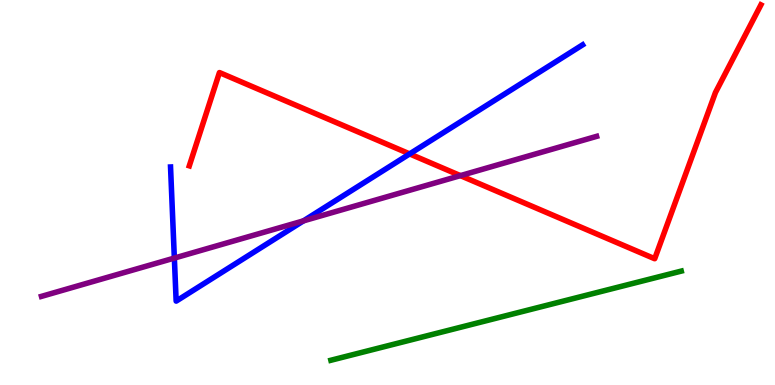[{'lines': ['blue', 'red'], 'intersections': [{'x': 5.29, 'y': 6.0}]}, {'lines': ['green', 'red'], 'intersections': []}, {'lines': ['purple', 'red'], 'intersections': [{'x': 5.94, 'y': 5.44}]}, {'lines': ['blue', 'green'], 'intersections': []}, {'lines': ['blue', 'purple'], 'intersections': [{'x': 2.25, 'y': 3.3}, {'x': 3.92, 'y': 4.26}]}, {'lines': ['green', 'purple'], 'intersections': []}]